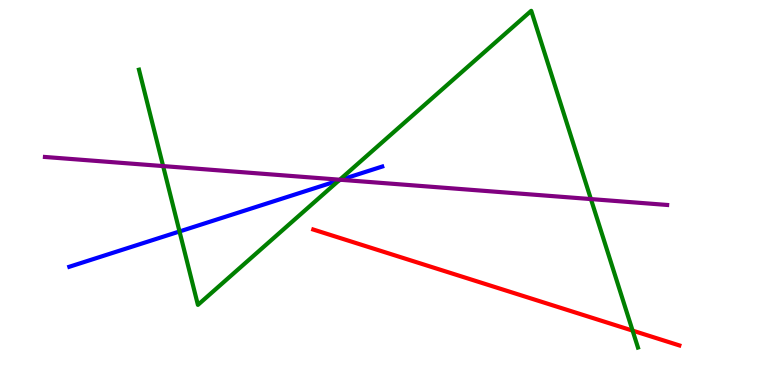[{'lines': ['blue', 'red'], 'intersections': []}, {'lines': ['green', 'red'], 'intersections': [{'x': 8.16, 'y': 1.41}]}, {'lines': ['purple', 'red'], 'intersections': []}, {'lines': ['blue', 'green'], 'intersections': [{'x': 2.32, 'y': 3.99}, {'x': 4.37, 'y': 5.31}]}, {'lines': ['blue', 'purple'], 'intersections': [{'x': 4.4, 'y': 5.33}]}, {'lines': ['green', 'purple'], 'intersections': [{'x': 2.1, 'y': 5.69}, {'x': 4.38, 'y': 5.33}, {'x': 7.62, 'y': 4.83}]}]